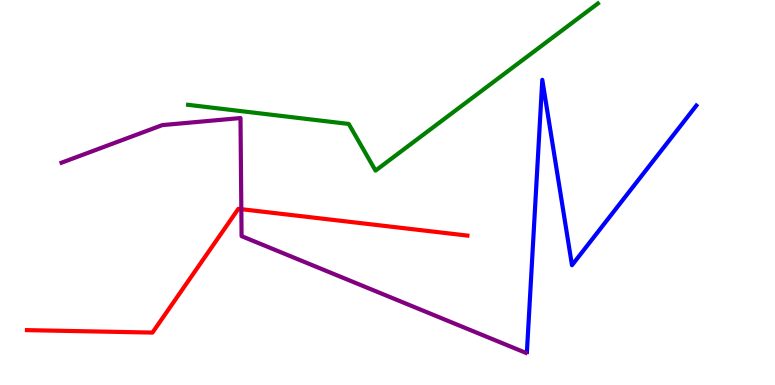[{'lines': ['blue', 'red'], 'intersections': []}, {'lines': ['green', 'red'], 'intersections': []}, {'lines': ['purple', 'red'], 'intersections': [{'x': 3.11, 'y': 4.57}]}, {'lines': ['blue', 'green'], 'intersections': []}, {'lines': ['blue', 'purple'], 'intersections': []}, {'lines': ['green', 'purple'], 'intersections': []}]